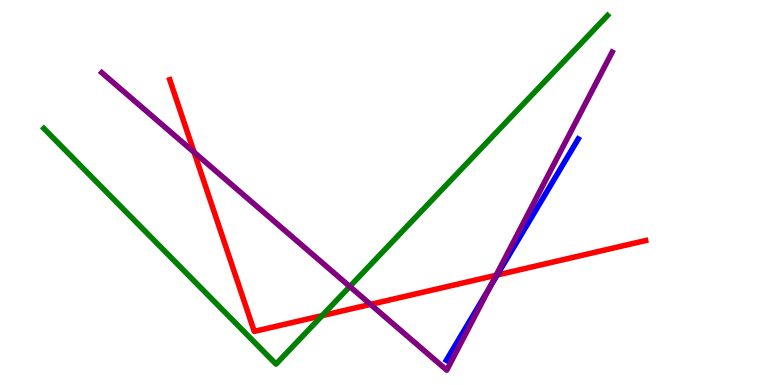[{'lines': ['blue', 'red'], 'intersections': [{'x': 6.41, 'y': 2.86}]}, {'lines': ['green', 'red'], 'intersections': [{'x': 4.16, 'y': 1.8}]}, {'lines': ['purple', 'red'], 'intersections': [{'x': 2.5, 'y': 6.04}, {'x': 4.78, 'y': 2.09}, {'x': 6.4, 'y': 2.85}]}, {'lines': ['blue', 'green'], 'intersections': []}, {'lines': ['blue', 'purple'], 'intersections': [{'x': 6.32, 'y': 2.54}]}, {'lines': ['green', 'purple'], 'intersections': [{'x': 4.51, 'y': 2.56}]}]